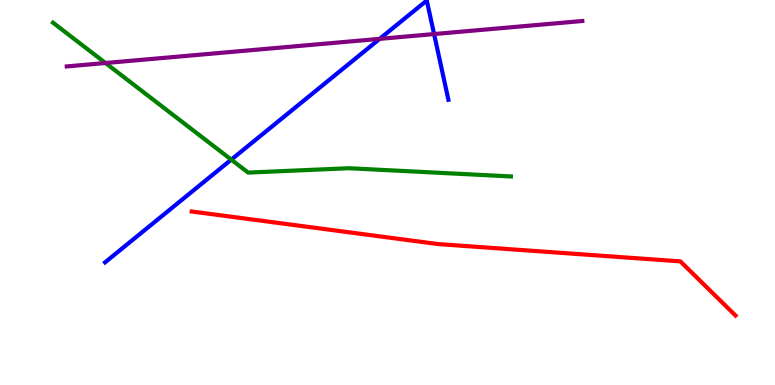[{'lines': ['blue', 'red'], 'intersections': []}, {'lines': ['green', 'red'], 'intersections': []}, {'lines': ['purple', 'red'], 'intersections': []}, {'lines': ['blue', 'green'], 'intersections': [{'x': 2.98, 'y': 5.85}]}, {'lines': ['blue', 'purple'], 'intersections': [{'x': 4.9, 'y': 8.99}, {'x': 5.6, 'y': 9.12}]}, {'lines': ['green', 'purple'], 'intersections': [{'x': 1.36, 'y': 8.36}]}]